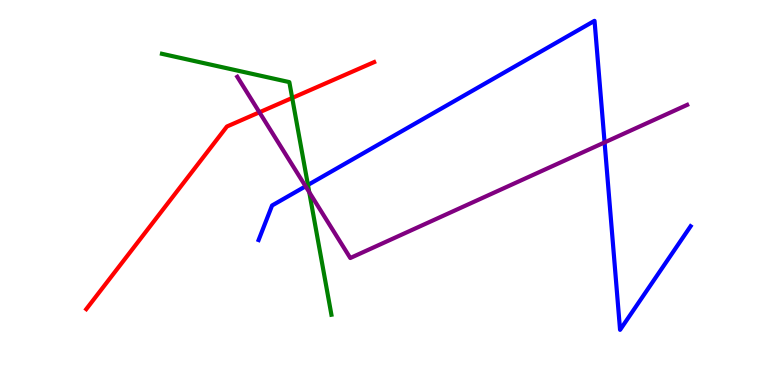[{'lines': ['blue', 'red'], 'intersections': []}, {'lines': ['green', 'red'], 'intersections': [{'x': 3.77, 'y': 7.46}]}, {'lines': ['purple', 'red'], 'intersections': [{'x': 3.35, 'y': 7.08}]}, {'lines': ['blue', 'green'], 'intersections': [{'x': 3.97, 'y': 5.2}]}, {'lines': ['blue', 'purple'], 'intersections': [{'x': 3.94, 'y': 5.16}, {'x': 7.8, 'y': 6.3}]}, {'lines': ['green', 'purple'], 'intersections': [{'x': 3.99, 'y': 5.01}]}]